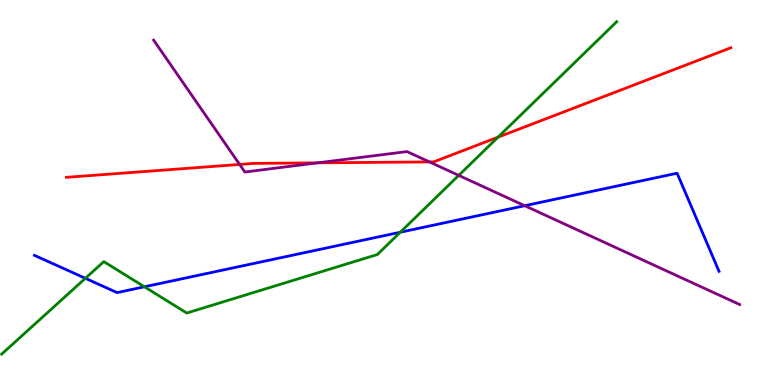[{'lines': ['blue', 'red'], 'intersections': []}, {'lines': ['green', 'red'], 'intersections': [{'x': 6.43, 'y': 6.44}]}, {'lines': ['purple', 'red'], 'intersections': [{'x': 3.09, 'y': 5.73}, {'x': 4.1, 'y': 5.77}, {'x': 5.54, 'y': 5.79}]}, {'lines': ['blue', 'green'], 'intersections': [{'x': 1.1, 'y': 2.77}, {'x': 1.86, 'y': 2.55}, {'x': 5.16, 'y': 3.97}]}, {'lines': ['blue', 'purple'], 'intersections': [{'x': 6.77, 'y': 4.66}]}, {'lines': ['green', 'purple'], 'intersections': [{'x': 5.92, 'y': 5.44}]}]